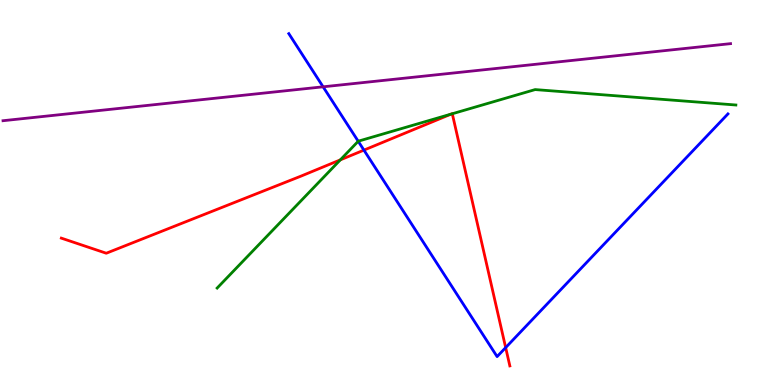[{'lines': ['blue', 'red'], 'intersections': [{'x': 4.7, 'y': 6.1}, {'x': 6.52, 'y': 0.972}]}, {'lines': ['green', 'red'], 'intersections': [{'x': 4.39, 'y': 5.85}, {'x': 5.82, 'y': 7.04}, {'x': 5.84, 'y': 7.05}]}, {'lines': ['purple', 'red'], 'intersections': []}, {'lines': ['blue', 'green'], 'intersections': [{'x': 4.62, 'y': 6.33}]}, {'lines': ['blue', 'purple'], 'intersections': [{'x': 4.17, 'y': 7.75}]}, {'lines': ['green', 'purple'], 'intersections': []}]